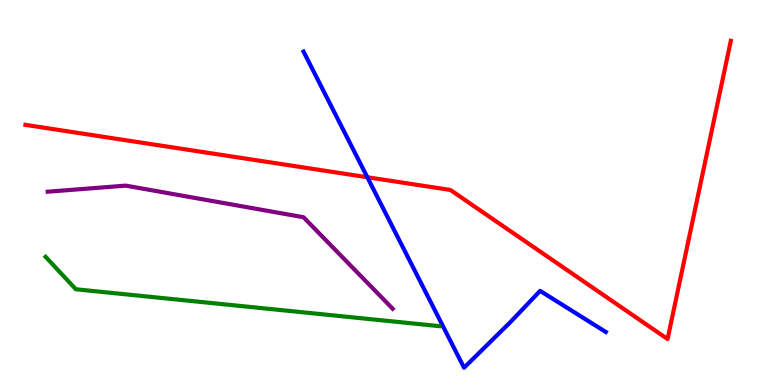[{'lines': ['blue', 'red'], 'intersections': [{'x': 4.74, 'y': 5.4}]}, {'lines': ['green', 'red'], 'intersections': []}, {'lines': ['purple', 'red'], 'intersections': []}, {'lines': ['blue', 'green'], 'intersections': []}, {'lines': ['blue', 'purple'], 'intersections': []}, {'lines': ['green', 'purple'], 'intersections': []}]